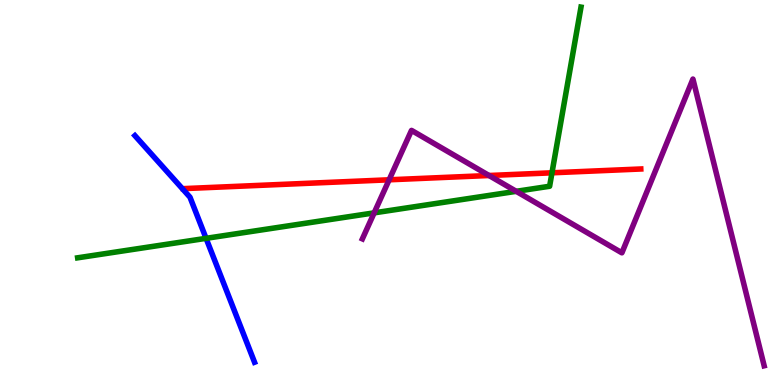[{'lines': ['blue', 'red'], 'intersections': []}, {'lines': ['green', 'red'], 'intersections': [{'x': 7.12, 'y': 5.51}]}, {'lines': ['purple', 'red'], 'intersections': [{'x': 5.02, 'y': 5.33}, {'x': 6.31, 'y': 5.44}]}, {'lines': ['blue', 'green'], 'intersections': [{'x': 2.66, 'y': 3.81}]}, {'lines': ['blue', 'purple'], 'intersections': []}, {'lines': ['green', 'purple'], 'intersections': [{'x': 4.83, 'y': 4.47}, {'x': 6.66, 'y': 5.03}]}]